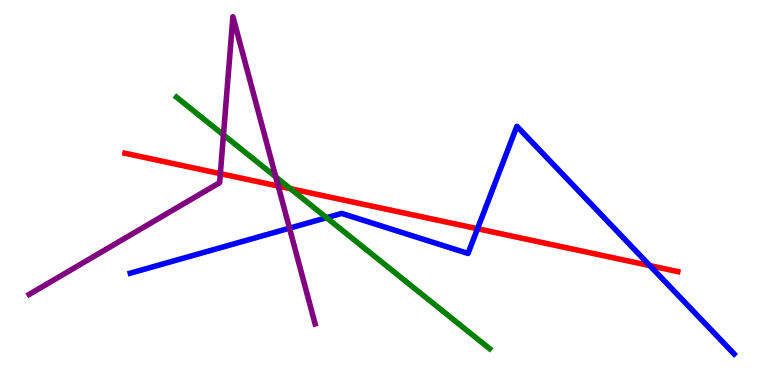[{'lines': ['blue', 'red'], 'intersections': [{'x': 6.16, 'y': 4.06}, {'x': 8.38, 'y': 3.1}]}, {'lines': ['green', 'red'], 'intersections': [{'x': 3.75, 'y': 5.1}]}, {'lines': ['purple', 'red'], 'intersections': [{'x': 2.84, 'y': 5.49}, {'x': 3.59, 'y': 5.17}]}, {'lines': ['blue', 'green'], 'intersections': [{'x': 4.21, 'y': 4.35}]}, {'lines': ['blue', 'purple'], 'intersections': [{'x': 3.74, 'y': 4.07}]}, {'lines': ['green', 'purple'], 'intersections': [{'x': 2.88, 'y': 6.5}, {'x': 3.56, 'y': 5.41}]}]